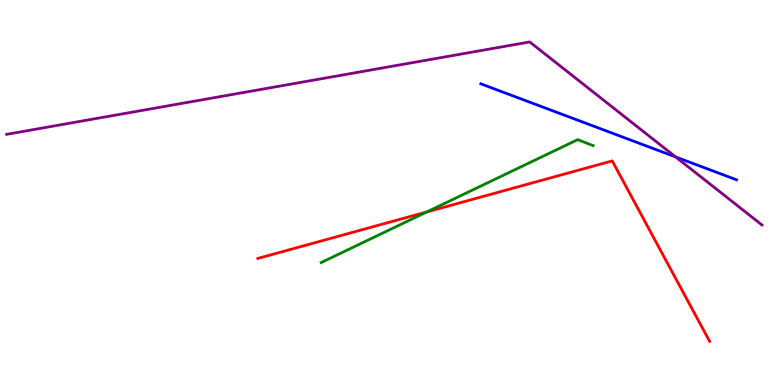[{'lines': ['blue', 'red'], 'intersections': []}, {'lines': ['green', 'red'], 'intersections': [{'x': 5.51, 'y': 4.5}]}, {'lines': ['purple', 'red'], 'intersections': []}, {'lines': ['blue', 'green'], 'intersections': []}, {'lines': ['blue', 'purple'], 'intersections': [{'x': 8.72, 'y': 5.92}]}, {'lines': ['green', 'purple'], 'intersections': []}]